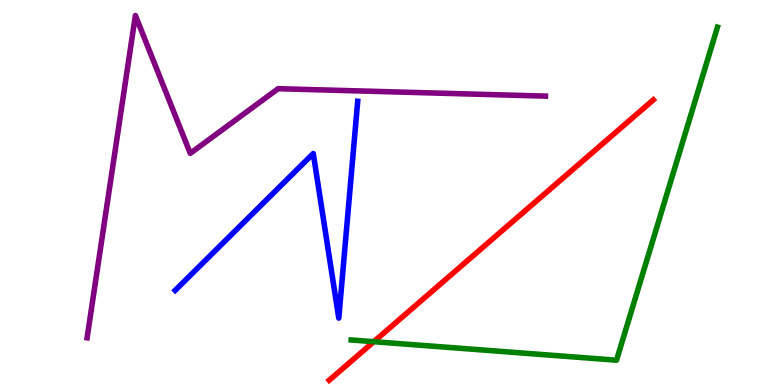[{'lines': ['blue', 'red'], 'intersections': []}, {'lines': ['green', 'red'], 'intersections': [{'x': 4.82, 'y': 1.13}]}, {'lines': ['purple', 'red'], 'intersections': []}, {'lines': ['blue', 'green'], 'intersections': []}, {'lines': ['blue', 'purple'], 'intersections': []}, {'lines': ['green', 'purple'], 'intersections': []}]